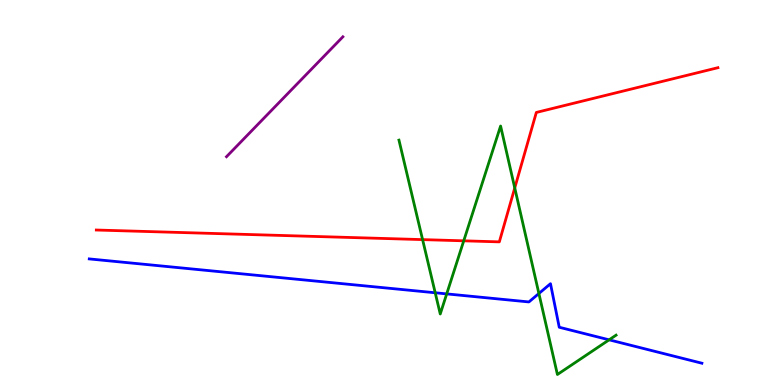[{'lines': ['blue', 'red'], 'intersections': []}, {'lines': ['green', 'red'], 'intersections': [{'x': 5.45, 'y': 3.78}, {'x': 5.98, 'y': 3.74}, {'x': 6.64, 'y': 5.12}]}, {'lines': ['purple', 'red'], 'intersections': []}, {'lines': ['blue', 'green'], 'intersections': [{'x': 5.62, 'y': 2.4}, {'x': 5.76, 'y': 2.37}, {'x': 6.95, 'y': 2.38}, {'x': 7.86, 'y': 1.17}]}, {'lines': ['blue', 'purple'], 'intersections': []}, {'lines': ['green', 'purple'], 'intersections': []}]